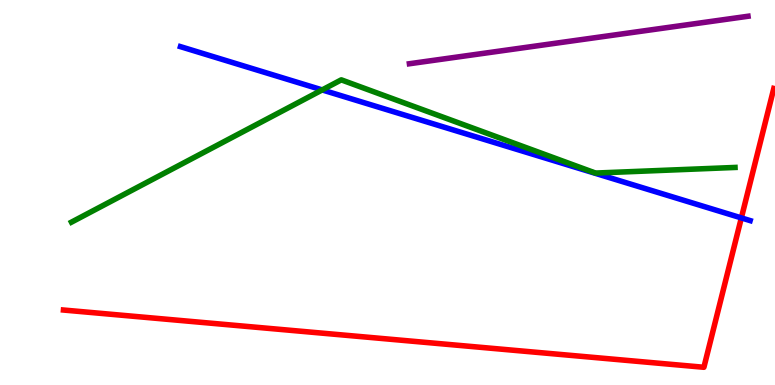[{'lines': ['blue', 'red'], 'intersections': [{'x': 9.57, 'y': 4.34}]}, {'lines': ['green', 'red'], 'intersections': []}, {'lines': ['purple', 'red'], 'intersections': []}, {'lines': ['blue', 'green'], 'intersections': [{'x': 4.16, 'y': 7.66}]}, {'lines': ['blue', 'purple'], 'intersections': []}, {'lines': ['green', 'purple'], 'intersections': []}]